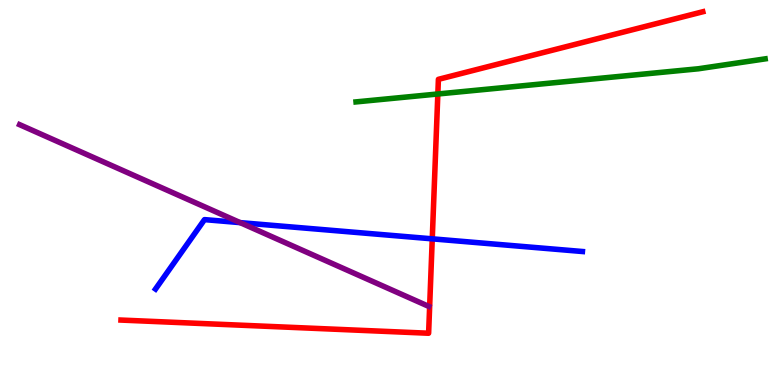[{'lines': ['blue', 'red'], 'intersections': [{'x': 5.58, 'y': 3.8}]}, {'lines': ['green', 'red'], 'intersections': [{'x': 5.65, 'y': 7.56}]}, {'lines': ['purple', 'red'], 'intersections': []}, {'lines': ['blue', 'green'], 'intersections': []}, {'lines': ['blue', 'purple'], 'intersections': [{'x': 3.1, 'y': 4.22}]}, {'lines': ['green', 'purple'], 'intersections': []}]